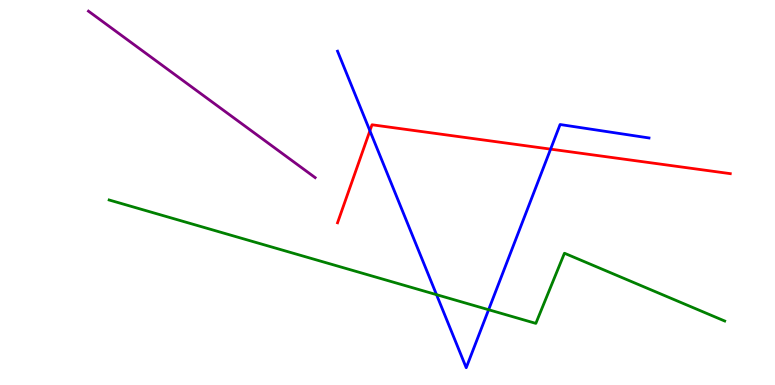[{'lines': ['blue', 'red'], 'intersections': [{'x': 4.77, 'y': 6.6}, {'x': 7.1, 'y': 6.13}]}, {'lines': ['green', 'red'], 'intersections': []}, {'lines': ['purple', 'red'], 'intersections': []}, {'lines': ['blue', 'green'], 'intersections': [{'x': 5.63, 'y': 2.35}, {'x': 6.3, 'y': 1.96}]}, {'lines': ['blue', 'purple'], 'intersections': []}, {'lines': ['green', 'purple'], 'intersections': []}]